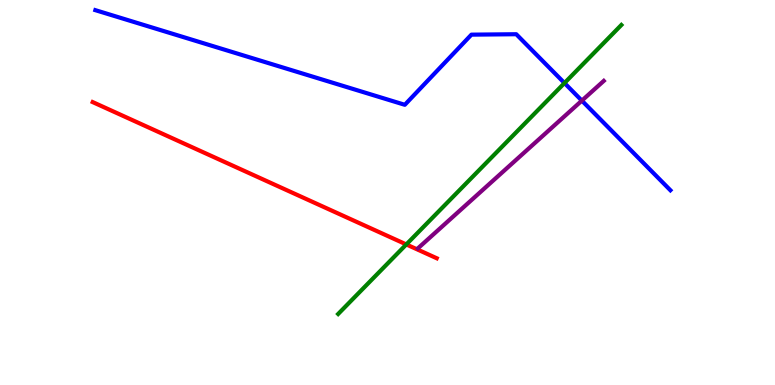[{'lines': ['blue', 'red'], 'intersections': []}, {'lines': ['green', 'red'], 'intersections': [{'x': 5.24, 'y': 3.65}]}, {'lines': ['purple', 'red'], 'intersections': []}, {'lines': ['blue', 'green'], 'intersections': [{'x': 7.28, 'y': 7.84}]}, {'lines': ['blue', 'purple'], 'intersections': [{'x': 7.51, 'y': 7.39}]}, {'lines': ['green', 'purple'], 'intersections': []}]